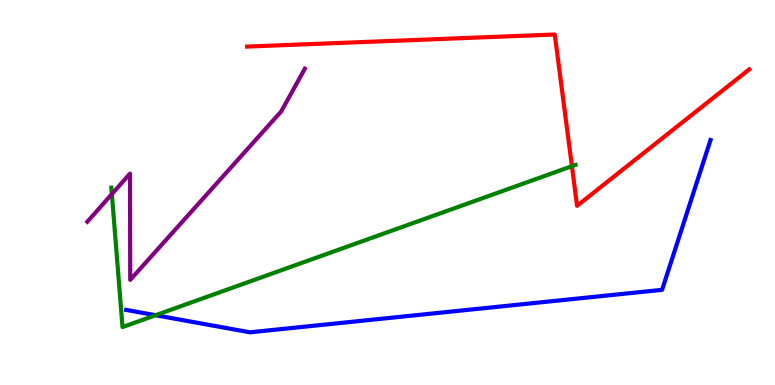[{'lines': ['blue', 'red'], 'intersections': []}, {'lines': ['green', 'red'], 'intersections': [{'x': 7.38, 'y': 5.68}]}, {'lines': ['purple', 'red'], 'intersections': []}, {'lines': ['blue', 'green'], 'intersections': [{'x': 2.01, 'y': 1.81}]}, {'lines': ['blue', 'purple'], 'intersections': []}, {'lines': ['green', 'purple'], 'intersections': [{'x': 1.44, 'y': 4.96}]}]